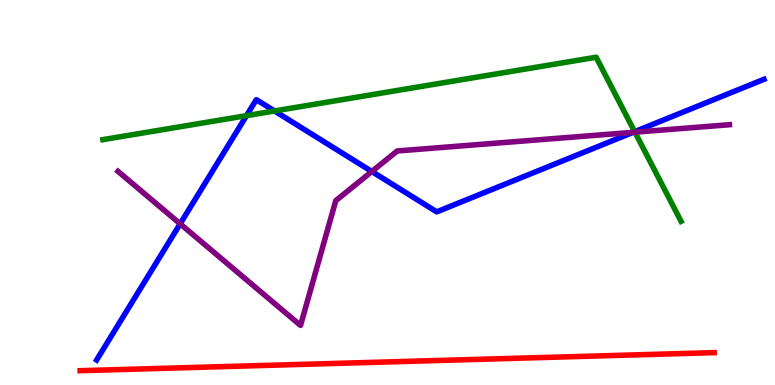[{'lines': ['blue', 'red'], 'intersections': []}, {'lines': ['green', 'red'], 'intersections': []}, {'lines': ['purple', 'red'], 'intersections': []}, {'lines': ['blue', 'green'], 'intersections': [{'x': 3.18, 'y': 7.0}, {'x': 3.54, 'y': 7.12}, {'x': 8.19, 'y': 6.58}]}, {'lines': ['blue', 'purple'], 'intersections': [{'x': 2.32, 'y': 4.19}, {'x': 4.8, 'y': 5.55}, {'x': 8.17, 'y': 6.56}]}, {'lines': ['green', 'purple'], 'intersections': [{'x': 8.19, 'y': 6.57}]}]